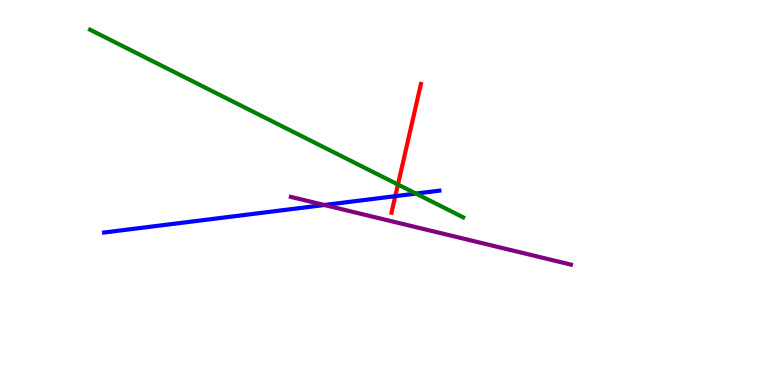[{'lines': ['blue', 'red'], 'intersections': [{'x': 5.1, 'y': 4.91}]}, {'lines': ['green', 'red'], 'intersections': [{'x': 5.13, 'y': 5.21}]}, {'lines': ['purple', 'red'], 'intersections': []}, {'lines': ['blue', 'green'], 'intersections': [{'x': 5.37, 'y': 4.97}]}, {'lines': ['blue', 'purple'], 'intersections': [{'x': 4.19, 'y': 4.68}]}, {'lines': ['green', 'purple'], 'intersections': []}]